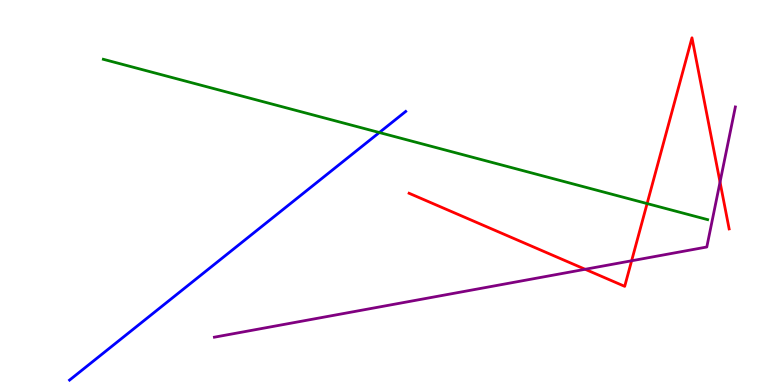[{'lines': ['blue', 'red'], 'intersections': []}, {'lines': ['green', 'red'], 'intersections': [{'x': 8.35, 'y': 4.71}]}, {'lines': ['purple', 'red'], 'intersections': [{'x': 7.55, 'y': 3.01}, {'x': 8.15, 'y': 3.23}, {'x': 9.29, 'y': 5.27}]}, {'lines': ['blue', 'green'], 'intersections': [{'x': 4.89, 'y': 6.56}]}, {'lines': ['blue', 'purple'], 'intersections': []}, {'lines': ['green', 'purple'], 'intersections': []}]